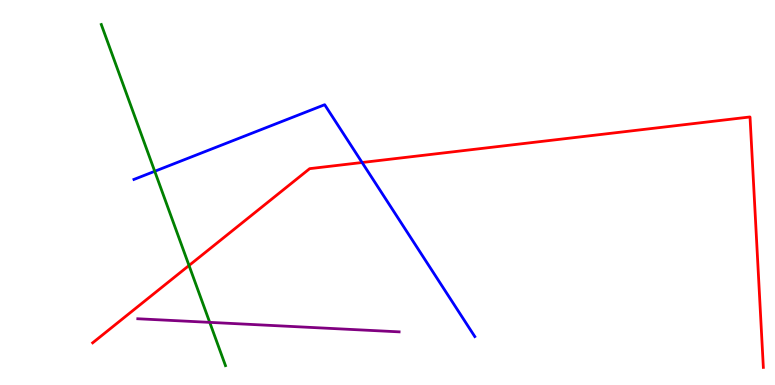[{'lines': ['blue', 'red'], 'intersections': [{'x': 4.67, 'y': 5.78}]}, {'lines': ['green', 'red'], 'intersections': [{'x': 2.44, 'y': 3.1}]}, {'lines': ['purple', 'red'], 'intersections': []}, {'lines': ['blue', 'green'], 'intersections': [{'x': 2.0, 'y': 5.55}]}, {'lines': ['blue', 'purple'], 'intersections': []}, {'lines': ['green', 'purple'], 'intersections': [{'x': 2.71, 'y': 1.63}]}]